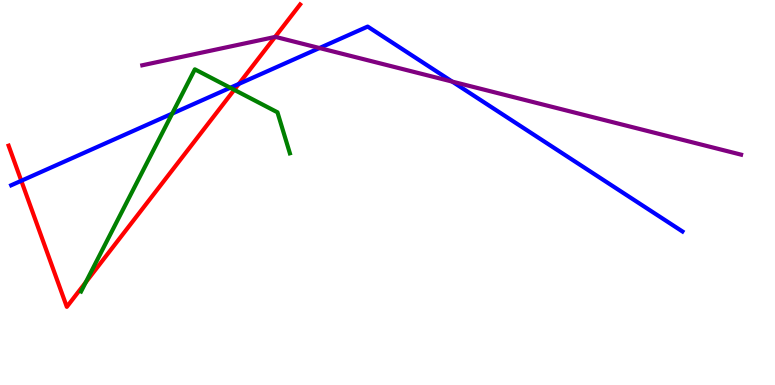[{'lines': ['blue', 'red'], 'intersections': [{'x': 0.275, 'y': 5.3}, {'x': 3.08, 'y': 7.82}]}, {'lines': ['green', 'red'], 'intersections': [{'x': 1.11, 'y': 2.67}, {'x': 3.02, 'y': 7.67}]}, {'lines': ['purple', 'red'], 'intersections': [{'x': 3.55, 'y': 9.04}]}, {'lines': ['blue', 'green'], 'intersections': [{'x': 2.22, 'y': 7.05}, {'x': 2.97, 'y': 7.72}]}, {'lines': ['blue', 'purple'], 'intersections': [{'x': 4.12, 'y': 8.75}, {'x': 5.83, 'y': 7.88}]}, {'lines': ['green', 'purple'], 'intersections': []}]